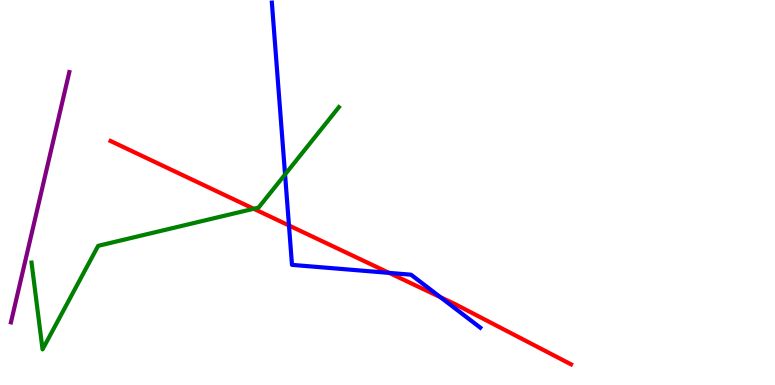[{'lines': ['blue', 'red'], 'intersections': [{'x': 3.73, 'y': 4.14}, {'x': 5.02, 'y': 2.91}, {'x': 5.68, 'y': 2.28}]}, {'lines': ['green', 'red'], 'intersections': [{'x': 3.27, 'y': 4.58}]}, {'lines': ['purple', 'red'], 'intersections': []}, {'lines': ['blue', 'green'], 'intersections': [{'x': 3.68, 'y': 5.47}]}, {'lines': ['blue', 'purple'], 'intersections': []}, {'lines': ['green', 'purple'], 'intersections': []}]